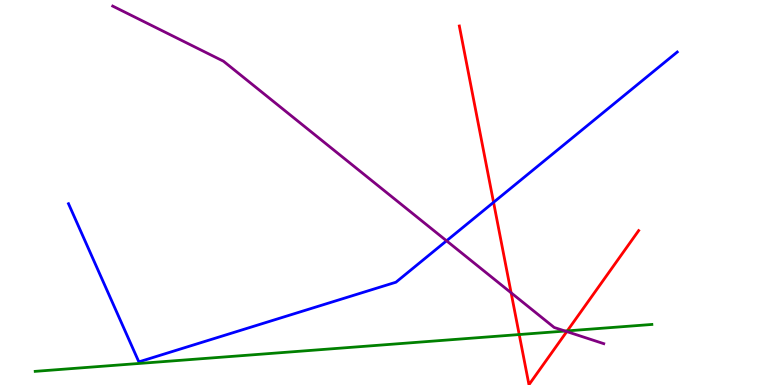[{'lines': ['blue', 'red'], 'intersections': [{'x': 6.37, 'y': 4.74}]}, {'lines': ['green', 'red'], 'intersections': [{'x': 6.7, 'y': 1.31}, {'x': 7.32, 'y': 1.41}]}, {'lines': ['purple', 'red'], 'intersections': [{'x': 6.6, 'y': 2.39}, {'x': 7.31, 'y': 1.39}]}, {'lines': ['blue', 'green'], 'intersections': []}, {'lines': ['blue', 'purple'], 'intersections': [{'x': 5.76, 'y': 3.75}]}, {'lines': ['green', 'purple'], 'intersections': [{'x': 7.29, 'y': 1.4}]}]